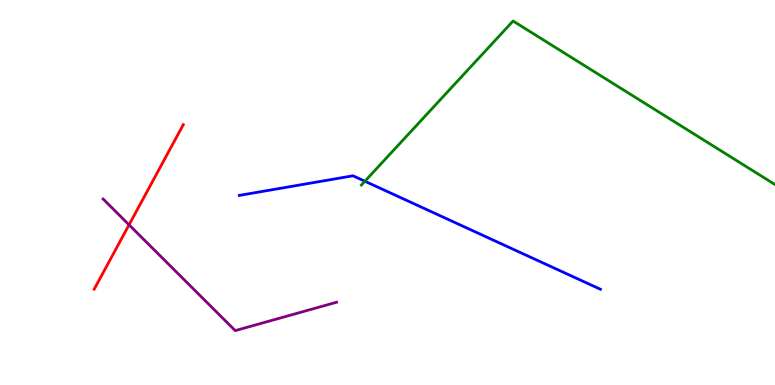[{'lines': ['blue', 'red'], 'intersections': []}, {'lines': ['green', 'red'], 'intersections': []}, {'lines': ['purple', 'red'], 'intersections': [{'x': 1.67, 'y': 4.16}]}, {'lines': ['blue', 'green'], 'intersections': [{'x': 4.71, 'y': 5.29}]}, {'lines': ['blue', 'purple'], 'intersections': []}, {'lines': ['green', 'purple'], 'intersections': []}]